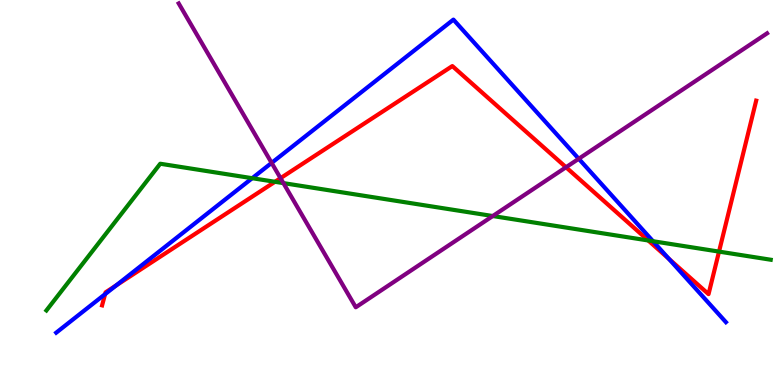[{'lines': ['blue', 'red'], 'intersections': [{'x': 1.36, 'y': 2.36}, {'x': 1.5, 'y': 2.59}, {'x': 8.63, 'y': 3.28}]}, {'lines': ['green', 'red'], 'intersections': [{'x': 3.55, 'y': 5.28}, {'x': 8.36, 'y': 3.75}, {'x': 9.28, 'y': 3.46}]}, {'lines': ['purple', 'red'], 'intersections': [{'x': 3.62, 'y': 5.37}, {'x': 7.3, 'y': 5.66}]}, {'lines': ['blue', 'green'], 'intersections': [{'x': 3.25, 'y': 5.37}, {'x': 8.43, 'y': 3.73}]}, {'lines': ['blue', 'purple'], 'intersections': [{'x': 3.5, 'y': 5.77}, {'x': 7.47, 'y': 5.88}]}, {'lines': ['green', 'purple'], 'intersections': [{'x': 3.66, 'y': 5.24}, {'x': 6.36, 'y': 4.39}]}]